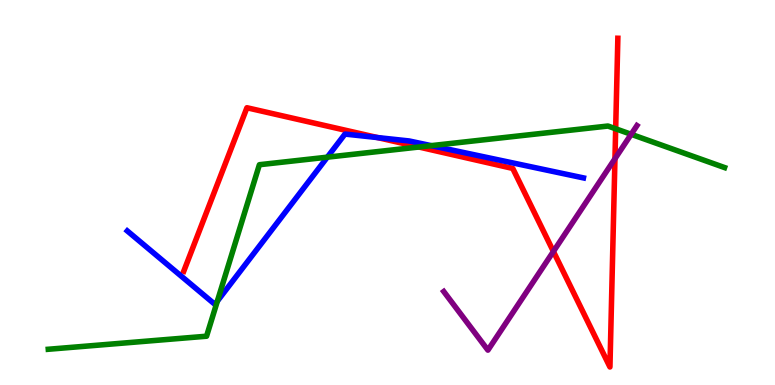[{'lines': ['blue', 'red'], 'intersections': [{'x': 4.87, 'y': 6.43}]}, {'lines': ['green', 'red'], 'intersections': [{'x': 5.41, 'y': 6.18}, {'x': 7.94, 'y': 6.66}]}, {'lines': ['purple', 'red'], 'intersections': [{'x': 7.14, 'y': 3.47}, {'x': 7.93, 'y': 5.88}]}, {'lines': ['blue', 'green'], 'intersections': [{'x': 2.8, 'y': 2.18}, {'x': 4.22, 'y': 5.92}, {'x': 5.56, 'y': 6.22}]}, {'lines': ['blue', 'purple'], 'intersections': []}, {'lines': ['green', 'purple'], 'intersections': [{'x': 8.14, 'y': 6.51}]}]